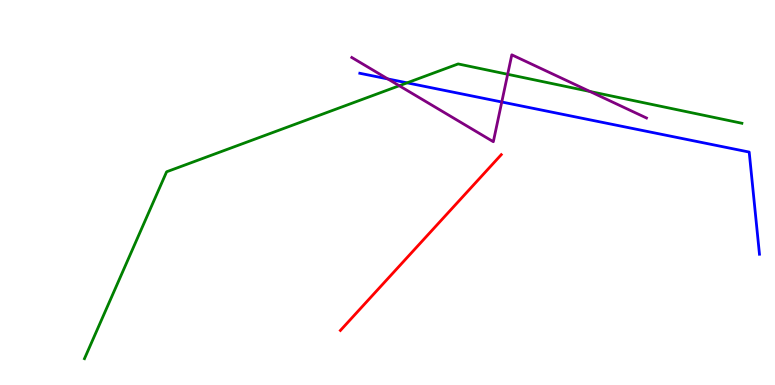[{'lines': ['blue', 'red'], 'intersections': []}, {'lines': ['green', 'red'], 'intersections': []}, {'lines': ['purple', 'red'], 'intersections': []}, {'lines': ['blue', 'green'], 'intersections': [{'x': 5.25, 'y': 7.85}]}, {'lines': ['blue', 'purple'], 'intersections': [{'x': 5.0, 'y': 7.95}, {'x': 6.47, 'y': 7.35}]}, {'lines': ['green', 'purple'], 'intersections': [{'x': 5.15, 'y': 7.77}, {'x': 6.55, 'y': 8.07}, {'x': 7.61, 'y': 7.62}]}]